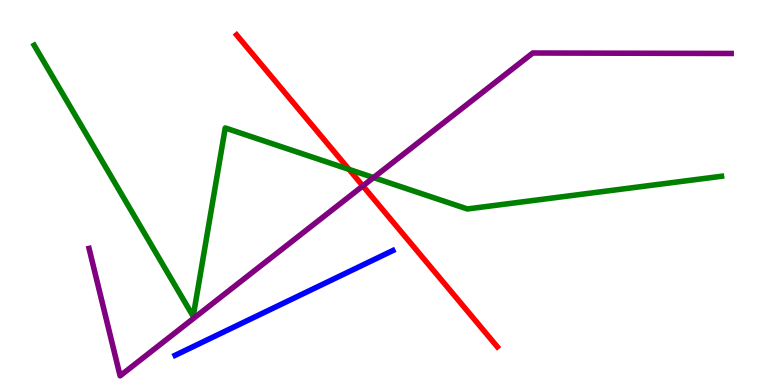[{'lines': ['blue', 'red'], 'intersections': []}, {'lines': ['green', 'red'], 'intersections': [{'x': 4.5, 'y': 5.6}]}, {'lines': ['purple', 'red'], 'intersections': [{'x': 4.68, 'y': 5.17}]}, {'lines': ['blue', 'green'], 'intersections': []}, {'lines': ['blue', 'purple'], 'intersections': []}, {'lines': ['green', 'purple'], 'intersections': [{'x': 4.82, 'y': 5.39}]}]